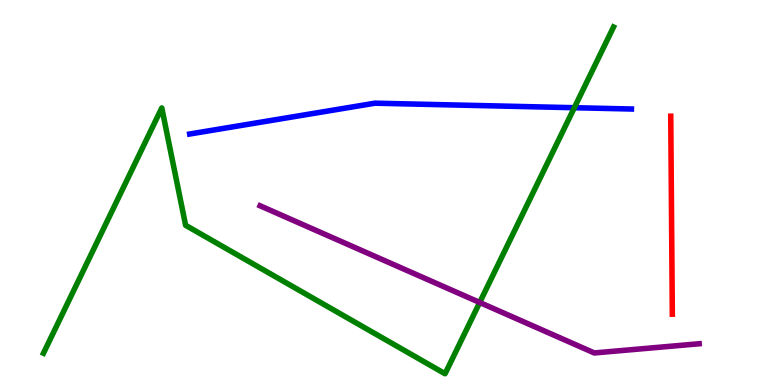[{'lines': ['blue', 'red'], 'intersections': []}, {'lines': ['green', 'red'], 'intersections': []}, {'lines': ['purple', 'red'], 'intersections': []}, {'lines': ['blue', 'green'], 'intersections': [{'x': 7.41, 'y': 7.2}]}, {'lines': ['blue', 'purple'], 'intersections': []}, {'lines': ['green', 'purple'], 'intersections': [{'x': 6.19, 'y': 2.14}]}]